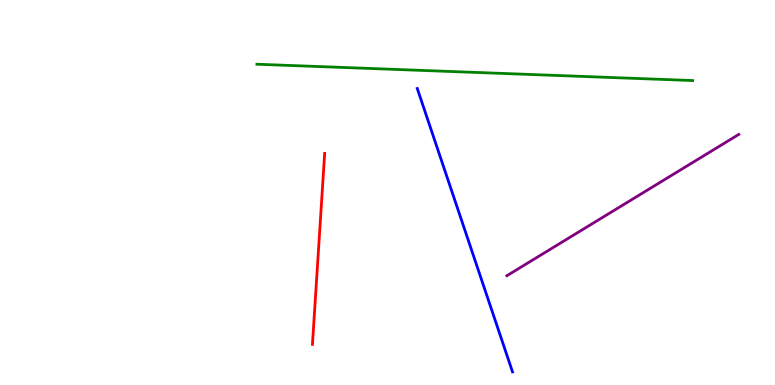[{'lines': ['blue', 'red'], 'intersections': []}, {'lines': ['green', 'red'], 'intersections': []}, {'lines': ['purple', 'red'], 'intersections': []}, {'lines': ['blue', 'green'], 'intersections': []}, {'lines': ['blue', 'purple'], 'intersections': []}, {'lines': ['green', 'purple'], 'intersections': []}]